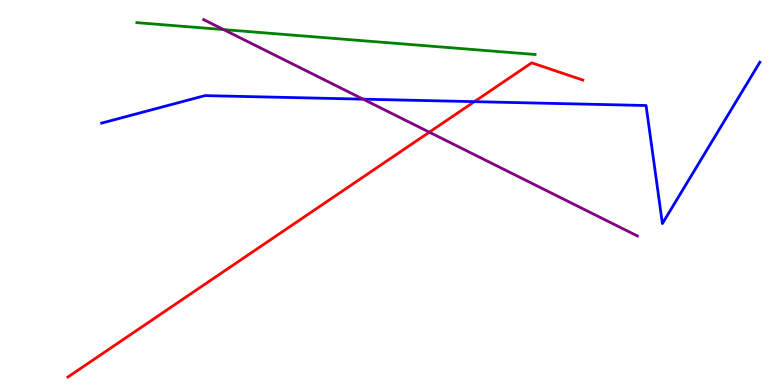[{'lines': ['blue', 'red'], 'intersections': [{'x': 6.12, 'y': 7.36}]}, {'lines': ['green', 'red'], 'intersections': []}, {'lines': ['purple', 'red'], 'intersections': [{'x': 5.54, 'y': 6.57}]}, {'lines': ['blue', 'green'], 'intersections': []}, {'lines': ['blue', 'purple'], 'intersections': [{'x': 4.69, 'y': 7.42}]}, {'lines': ['green', 'purple'], 'intersections': [{'x': 2.89, 'y': 9.23}]}]